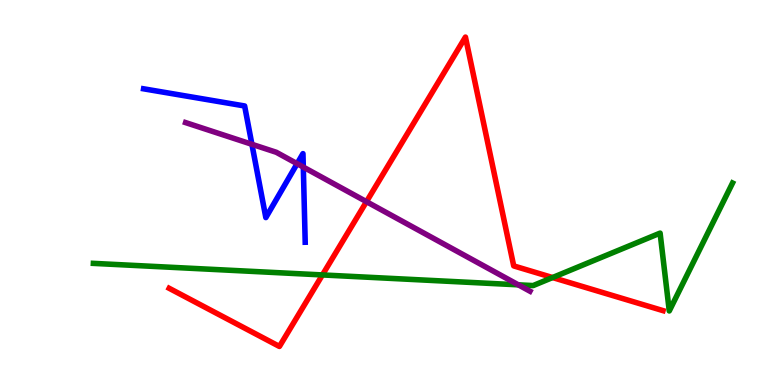[{'lines': ['blue', 'red'], 'intersections': []}, {'lines': ['green', 'red'], 'intersections': [{'x': 4.16, 'y': 2.86}, {'x': 7.13, 'y': 2.79}]}, {'lines': ['purple', 'red'], 'intersections': [{'x': 4.73, 'y': 4.76}]}, {'lines': ['blue', 'green'], 'intersections': []}, {'lines': ['blue', 'purple'], 'intersections': [{'x': 3.25, 'y': 6.25}, {'x': 3.83, 'y': 5.75}, {'x': 3.91, 'y': 5.66}]}, {'lines': ['green', 'purple'], 'intersections': [{'x': 6.69, 'y': 2.6}]}]